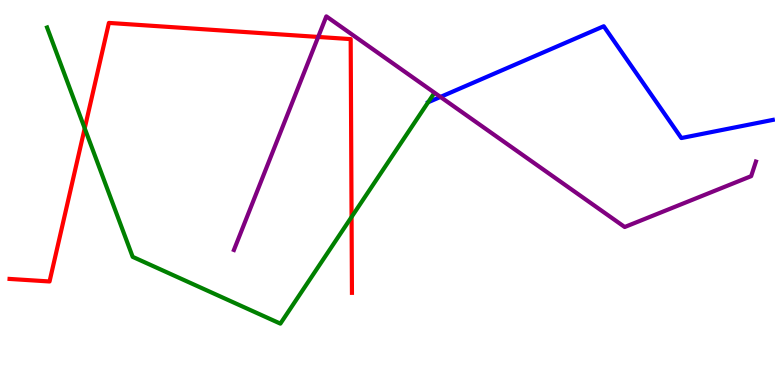[{'lines': ['blue', 'red'], 'intersections': []}, {'lines': ['green', 'red'], 'intersections': [{'x': 1.09, 'y': 6.67}, {'x': 4.54, 'y': 4.36}]}, {'lines': ['purple', 'red'], 'intersections': [{'x': 4.11, 'y': 9.04}]}, {'lines': ['blue', 'green'], 'intersections': [{'x': 5.52, 'y': 7.34}]}, {'lines': ['blue', 'purple'], 'intersections': [{'x': 5.68, 'y': 7.48}]}, {'lines': ['green', 'purple'], 'intersections': []}]